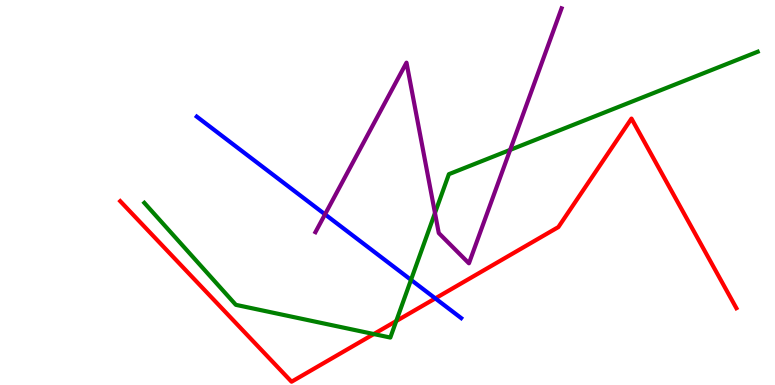[{'lines': ['blue', 'red'], 'intersections': [{'x': 5.62, 'y': 2.25}]}, {'lines': ['green', 'red'], 'intersections': [{'x': 4.82, 'y': 1.32}, {'x': 5.11, 'y': 1.66}]}, {'lines': ['purple', 'red'], 'intersections': []}, {'lines': ['blue', 'green'], 'intersections': [{'x': 5.3, 'y': 2.73}]}, {'lines': ['blue', 'purple'], 'intersections': [{'x': 4.19, 'y': 4.43}]}, {'lines': ['green', 'purple'], 'intersections': [{'x': 5.61, 'y': 4.47}, {'x': 6.58, 'y': 6.11}]}]